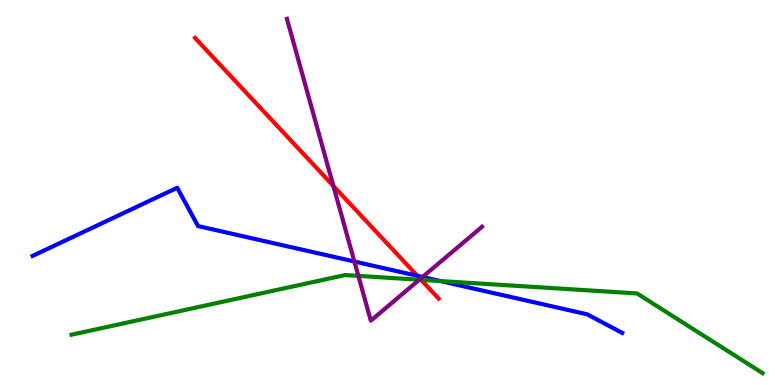[{'lines': ['blue', 'red'], 'intersections': [{'x': 5.39, 'y': 2.84}]}, {'lines': ['green', 'red'], 'intersections': [{'x': 5.43, 'y': 2.73}]}, {'lines': ['purple', 'red'], 'intersections': [{'x': 4.3, 'y': 5.17}, {'x': 5.42, 'y': 2.76}]}, {'lines': ['blue', 'green'], 'intersections': [{'x': 5.69, 'y': 2.7}]}, {'lines': ['blue', 'purple'], 'intersections': [{'x': 4.57, 'y': 3.21}, {'x': 5.45, 'y': 2.81}]}, {'lines': ['green', 'purple'], 'intersections': [{'x': 4.62, 'y': 2.83}, {'x': 5.41, 'y': 2.73}]}]